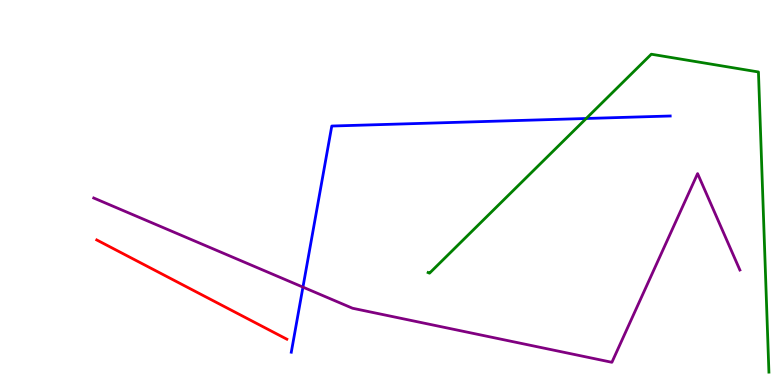[{'lines': ['blue', 'red'], 'intersections': []}, {'lines': ['green', 'red'], 'intersections': []}, {'lines': ['purple', 'red'], 'intersections': []}, {'lines': ['blue', 'green'], 'intersections': [{'x': 7.56, 'y': 6.92}]}, {'lines': ['blue', 'purple'], 'intersections': [{'x': 3.91, 'y': 2.54}]}, {'lines': ['green', 'purple'], 'intersections': []}]